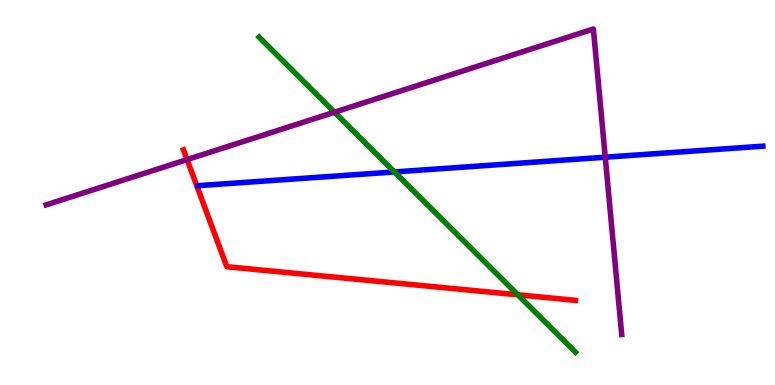[{'lines': ['blue', 'red'], 'intersections': []}, {'lines': ['green', 'red'], 'intersections': [{'x': 6.68, 'y': 2.34}]}, {'lines': ['purple', 'red'], 'intersections': [{'x': 2.41, 'y': 5.85}]}, {'lines': ['blue', 'green'], 'intersections': [{'x': 5.09, 'y': 5.53}]}, {'lines': ['blue', 'purple'], 'intersections': [{'x': 7.81, 'y': 5.92}]}, {'lines': ['green', 'purple'], 'intersections': [{'x': 4.32, 'y': 7.09}]}]